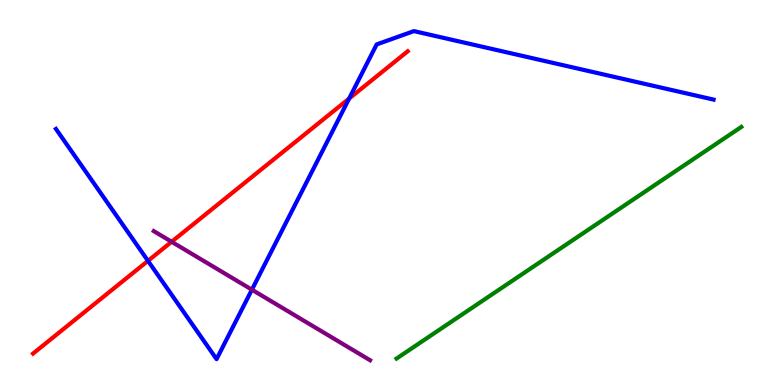[{'lines': ['blue', 'red'], 'intersections': [{'x': 1.91, 'y': 3.22}, {'x': 4.5, 'y': 7.44}]}, {'lines': ['green', 'red'], 'intersections': []}, {'lines': ['purple', 'red'], 'intersections': [{'x': 2.21, 'y': 3.72}]}, {'lines': ['blue', 'green'], 'intersections': []}, {'lines': ['blue', 'purple'], 'intersections': [{'x': 3.25, 'y': 2.48}]}, {'lines': ['green', 'purple'], 'intersections': []}]